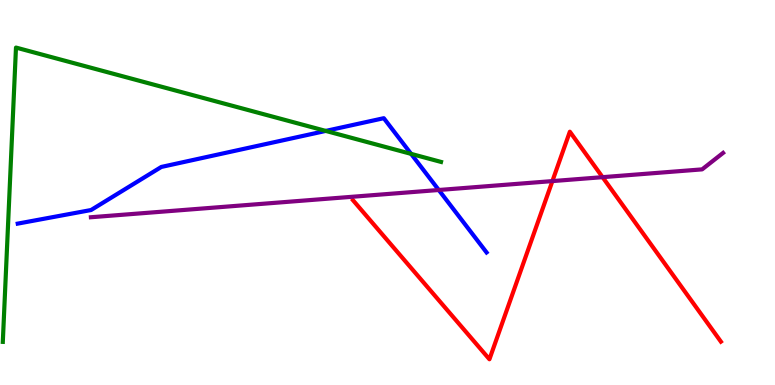[{'lines': ['blue', 'red'], 'intersections': []}, {'lines': ['green', 'red'], 'intersections': []}, {'lines': ['purple', 'red'], 'intersections': [{'x': 7.13, 'y': 5.3}, {'x': 7.78, 'y': 5.4}]}, {'lines': ['blue', 'green'], 'intersections': [{'x': 4.2, 'y': 6.6}, {'x': 5.3, 'y': 6.0}]}, {'lines': ['blue', 'purple'], 'intersections': [{'x': 5.66, 'y': 5.07}]}, {'lines': ['green', 'purple'], 'intersections': []}]